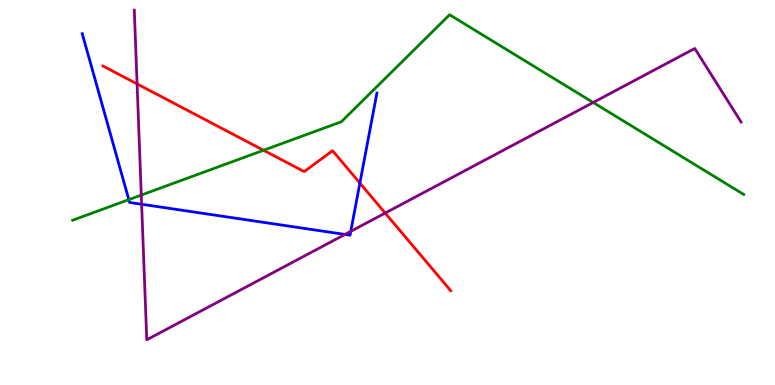[{'lines': ['blue', 'red'], 'intersections': [{'x': 4.64, 'y': 5.24}]}, {'lines': ['green', 'red'], 'intersections': [{'x': 3.4, 'y': 6.1}]}, {'lines': ['purple', 'red'], 'intersections': [{'x': 1.77, 'y': 7.82}, {'x': 4.97, 'y': 4.47}]}, {'lines': ['blue', 'green'], 'intersections': [{'x': 1.66, 'y': 4.81}]}, {'lines': ['blue', 'purple'], 'intersections': [{'x': 1.83, 'y': 4.69}, {'x': 4.45, 'y': 3.91}, {'x': 4.53, 'y': 3.99}]}, {'lines': ['green', 'purple'], 'intersections': [{'x': 1.82, 'y': 4.93}, {'x': 7.65, 'y': 7.34}]}]